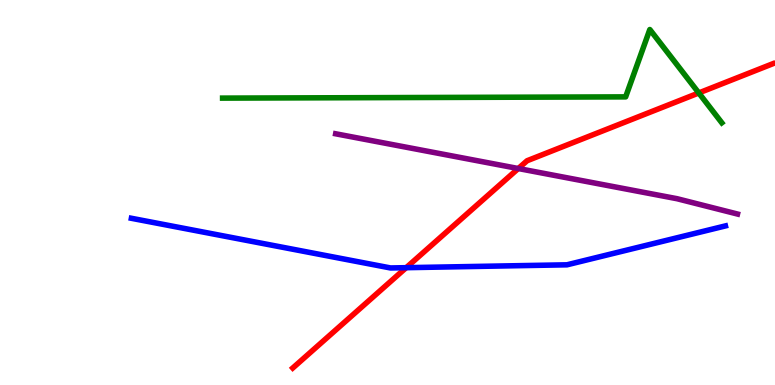[{'lines': ['blue', 'red'], 'intersections': [{'x': 5.24, 'y': 3.05}]}, {'lines': ['green', 'red'], 'intersections': [{'x': 9.02, 'y': 7.59}]}, {'lines': ['purple', 'red'], 'intersections': [{'x': 6.69, 'y': 5.62}]}, {'lines': ['blue', 'green'], 'intersections': []}, {'lines': ['blue', 'purple'], 'intersections': []}, {'lines': ['green', 'purple'], 'intersections': []}]